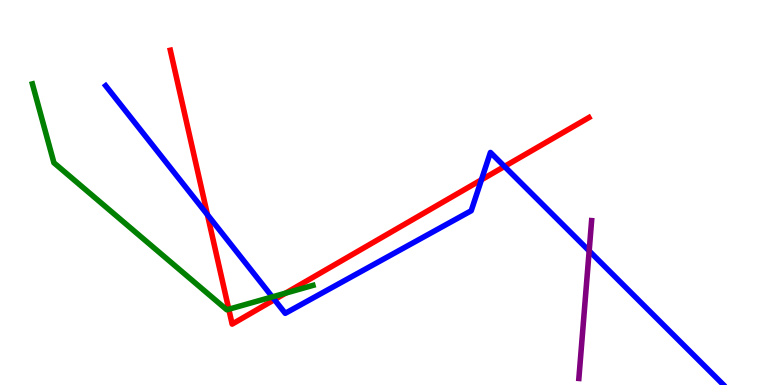[{'lines': ['blue', 'red'], 'intersections': [{'x': 2.68, 'y': 4.42}, {'x': 3.54, 'y': 2.22}, {'x': 6.21, 'y': 5.33}, {'x': 6.51, 'y': 5.68}]}, {'lines': ['green', 'red'], 'intersections': [{'x': 2.95, 'y': 1.97}, {'x': 3.69, 'y': 2.39}]}, {'lines': ['purple', 'red'], 'intersections': []}, {'lines': ['blue', 'green'], 'intersections': [{'x': 3.51, 'y': 2.29}]}, {'lines': ['blue', 'purple'], 'intersections': [{'x': 7.6, 'y': 3.48}]}, {'lines': ['green', 'purple'], 'intersections': []}]